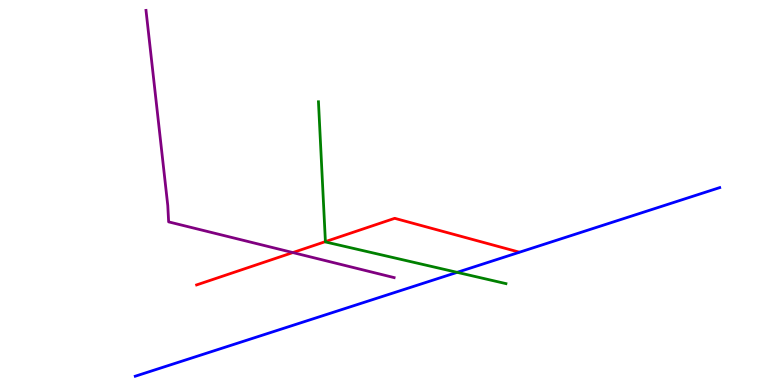[{'lines': ['blue', 'red'], 'intersections': []}, {'lines': ['green', 'red'], 'intersections': [{'x': 4.2, 'y': 3.72}]}, {'lines': ['purple', 'red'], 'intersections': [{'x': 3.78, 'y': 3.44}]}, {'lines': ['blue', 'green'], 'intersections': [{'x': 5.9, 'y': 2.93}]}, {'lines': ['blue', 'purple'], 'intersections': []}, {'lines': ['green', 'purple'], 'intersections': []}]